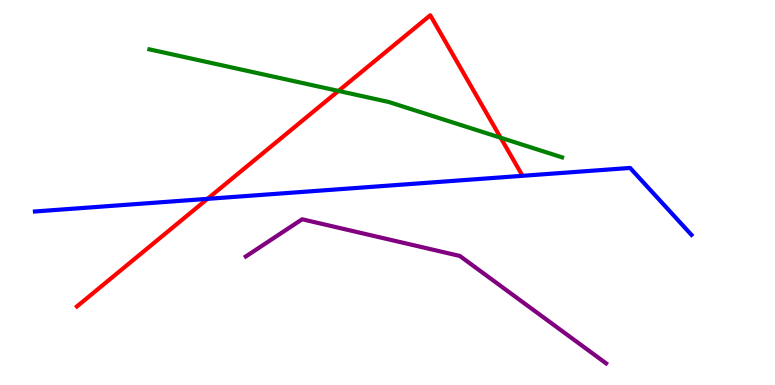[{'lines': ['blue', 'red'], 'intersections': [{'x': 2.68, 'y': 4.84}]}, {'lines': ['green', 'red'], 'intersections': [{'x': 4.37, 'y': 7.64}, {'x': 6.46, 'y': 6.42}]}, {'lines': ['purple', 'red'], 'intersections': []}, {'lines': ['blue', 'green'], 'intersections': []}, {'lines': ['blue', 'purple'], 'intersections': []}, {'lines': ['green', 'purple'], 'intersections': []}]